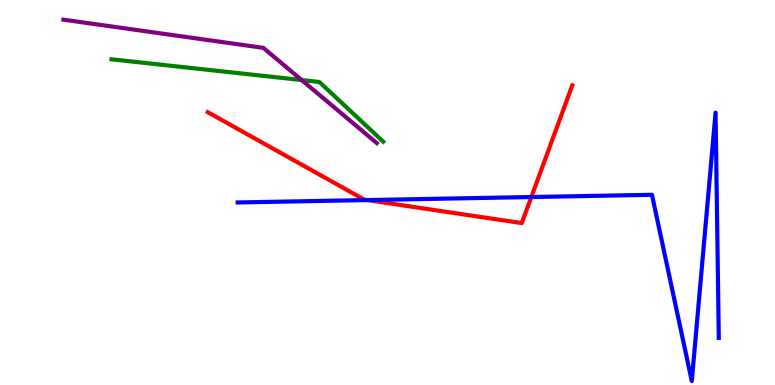[{'lines': ['blue', 'red'], 'intersections': [{'x': 4.74, 'y': 4.8}, {'x': 6.86, 'y': 4.88}]}, {'lines': ['green', 'red'], 'intersections': []}, {'lines': ['purple', 'red'], 'intersections': []}, {'lines': ['blue', 'green'], 'intersections': []}, {'lines': ['blue', 'purple'], 'intersections': []}, {'lines': ['green', 'purple'], 'intersections': [{'x': 3.89, 'y': 7.92}]}]